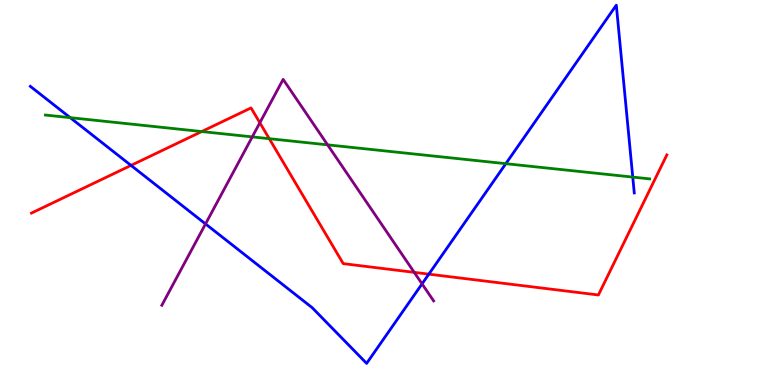[{'lines': ['blue', 'red'], 'intersections': [{'x': 1.69, 'y': 5.7}, {'x': 5.53, 'y': 2.88}]}, {'lines': ['green', 'red'], 'intersections': [{'x': 2.6, 'y': 6.58}, {'x': 3.47, 'y': 6.4}]}, {'lines': ['purple', 'red'], 'intersections': [{'x': 3.35, 'y': 6.81}, {'x': 5.34, 'y': 2.93}]}, {'lines': ['blue', 'green'], 'intersections': [{'x': 0.906, 'y': 6.94}, {'x': 6.53, 'y': 5.75}, {'x': 8.16, 'y': 5.4}]}, {'lines': ['blue', 'purple'], 'intersections': [{'x': 2.65, 'y': 4.18}, {'x': 5.45, 'y': 2.63}]}, {'lines': ['green', 'purple'], 'intersections': [{'x': 3.26, 'y': 6.44}, {'x': 4.23, 'y': 6.24}]}]